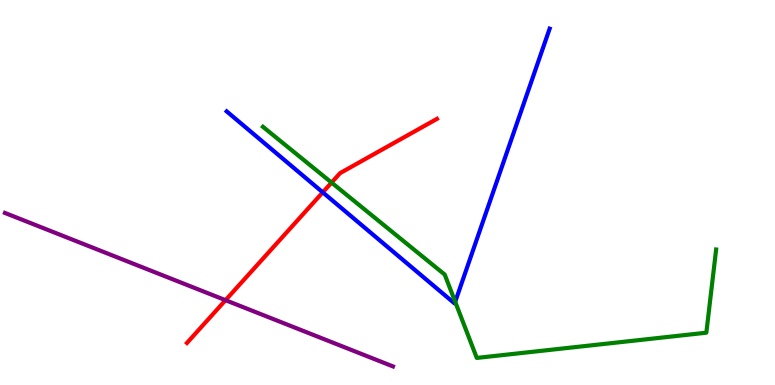[{'lines': ['blue', 'red'], 'intersections': [{'x': 4.16, 'y': 5.0}]}, {'lines': ['green', 'red'], 'intersections': [{'x': 4.28, 'y': 5.26}]}, {'lines': ['purple', 'red'], 'intersections': [{'x': 2.91, 'y': 2.2}]}, {'lines': ['blue', 'green'], 'intersections': [{'x': 5.87, 'y': 2.16}]}, {'lines': ['blue', 'purple'], 'intersections': []}, {'lines': ['green', 'purple'], 'intersections': []}]